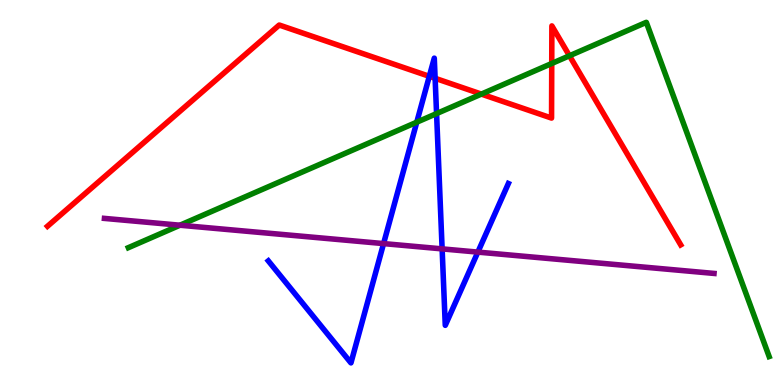[{'lines': ['blue', 'red'], 'intersections': [{'x': 5.54, 'y': 8.02}, {'x': 5.61, 'y': 7.97}]}, {'lines': ['green', 'red'], 'intersections': [{'x': 6.21, 'y': 7.56}, {'x': 7.12, 'y': 8.35}, {'x': 7.35, 'y': 8.55}]}, {'lines': ['purple', 'red'], 'intersections': []}, {'lines': ['blue', 'green'], 'intersections': [{'x': 5.38, 'y': 6.83}, {'x': 5.63, 'y': 7.05}]}, {'lines': ['blue', 'purple'], 'intersections': [{'x': 4.95, 'y': 3.67}, {'x': 5.7, 'y': 3.54}, {'x': 6.17, 'y': 3.45}]}, {'lines': ['green', 'purple'], 'intersections': [{'x': 2.32, 'y': 4.15}]}]